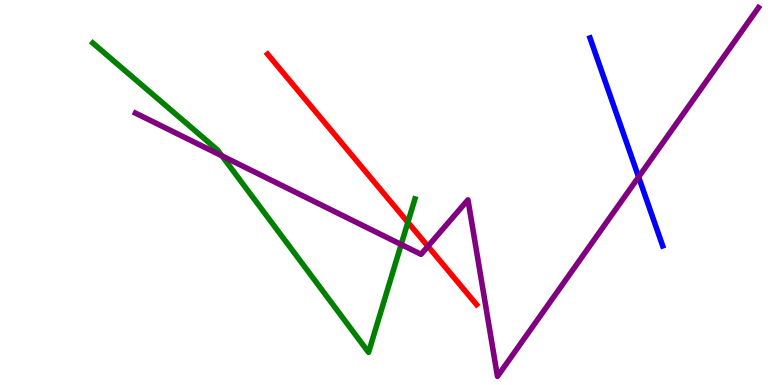[{'lines': ['blue', 'red'], 'intersections': []}, {'lines': ['green', 'red'], 'intersections': [{'x': 5.26, 'y': 4.23}]}, {'lines': ['purple', 'red'], 'intersections': [{'x': 5.52, 'y': 3.6}]}, {'lines': ['blue', 'green'], 'intersections': []}, {'lines': ['blue', 'purple'], 'intersections': [{'x': 8.24, 'y': 5.4}]}, {'lines': ['green', 'purple'], 'intersections': [{'x': 2.86, 'y': 5.95}, {'x': 5.18, 'y': 3.65}]}]